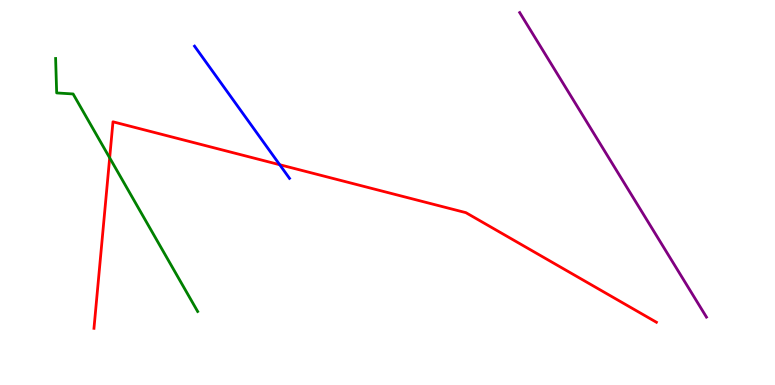[{'lines': ['blue', 'red'], 'intersections': [{'x': 3.61, 'y': 5.72}]}, {'lines': ['green', 'red'], 'intersections': [{'x': 1.42, 'y': 5.9}]}, {'lines': ['purple', 'red'], 'intersections': []}, {'lines': ['blue', 'green'], 'intersections': []}, {'lines': ['blue', 'purple'], 'intersections': []}, {'lines': ['green', 'purple'], 'intersections': []}]